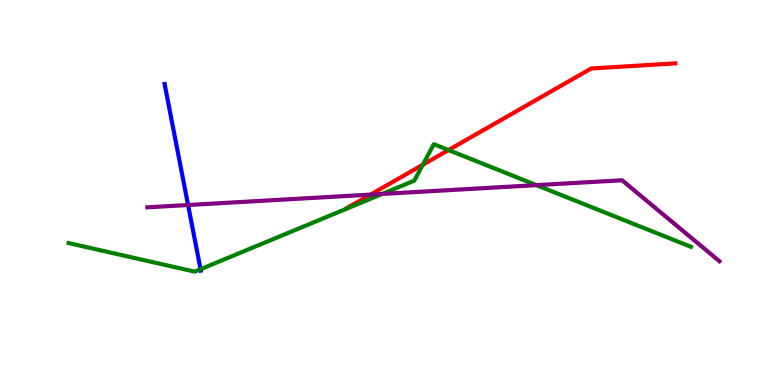[{'lines': ['blue', 'red'], 'intersections': []}, {'lines': ['green', 'red'], 'intersections': [{'x': 5.46, 'y': 5.72}, {'x': 5.79, 'y': 6.1}]}, {'lines': ['purple', 'red'], 'intersections': [{'x': 4.78, 'y': 4.95}]}, {'lines': ['blue', 'green'], 'intersections': [{'x': 2.59, 'y': 3.01}]}, {'lines': ['blue', 'purple'], 'intersections': [{'x': 2.43, 'y': 4.67}]}, {'lines': ['green', 'purple'], 'intersections': [{'x': 4.93, 'y': 4.96}, {'x': 6.92, 'y': 5.19}]}]